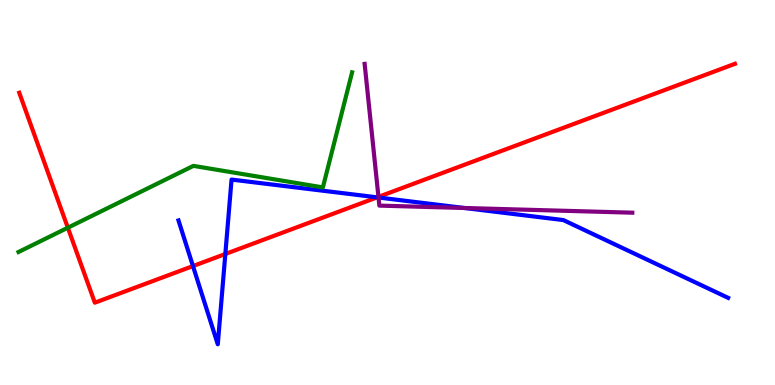[{'lines': ['blue', 'red'], 'intersections': [{'x': 2.49, 'y': 3.09}, {'x': 2.91, 'y': 3.4}, {'x': 4.87, 'y': 4.87}]}, {'lines': ['green', 'red'], 'intersections': [{'x': 0.875, 'y': 4.09}]}, {'lines': ['purple', 'red'], 'intersections': [{'x': 4.88, 'y': 4.89}]}, {'lines': ['blue', 'green'], 'intersections': []}, {'lines': ['blue', 'purple'], 'intersections': [{'x': 4.88, 'y': 4.87}, {'x': 5.99, 'y': 4.6}]}, {'lines': ['green', 'purple'], 'intersections': []}]